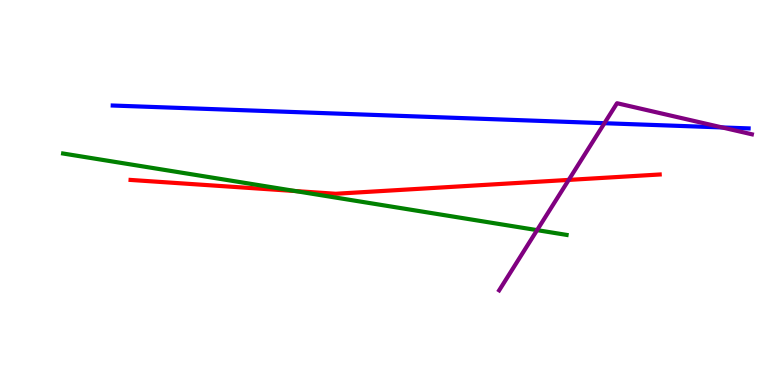[{'lines': ['blue', 'red'], 'intersections': []}, {'lines': ['green', 'red'], 'intersections': [{'x': 3.81, 'y': 5.04}]}, {'lines': ['purple', 'red'], 'intersections': [{'x': 7.34, 'y': 5.33}]}, {'lines': ['blue', 'green'], 'intersections': []}, {'lines': ['blue', 'purple'], 'intersections': [{'x': 7.8, 'y': 6.8}, {'x': 9.32, 'y': 6.69}]}, {'lines': ['green', 'purple'], 'intersections': [{'x': 6.93, 'y': 4.02}]}]